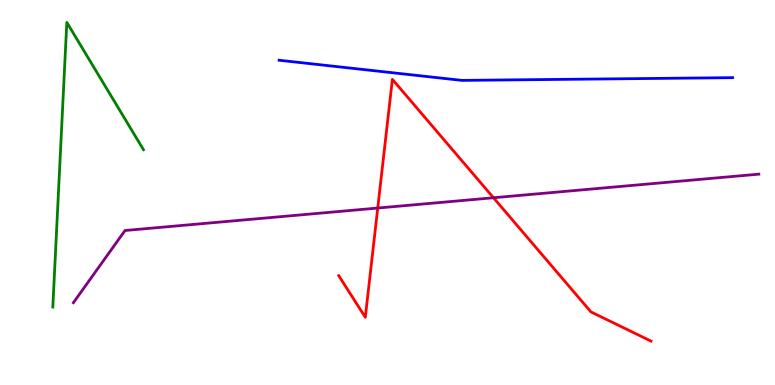[{'lines': ['blue', 'red'], 'intersections': []}, {'lines': ['green', 'red'], 'intersections': []}, {'lines': ['purple', 'red'], 'intersections': [{'x': 4.87, 'y': 4.6}, {'x': 6.37, 'y': 4.86}]}, {'lines': ['blue', 'green'], 'intersections': []}, {'lines': ['blue', 'purple'], 'intersections': []}, {'lines': ['green', 'purple'], 'intersections': []}]